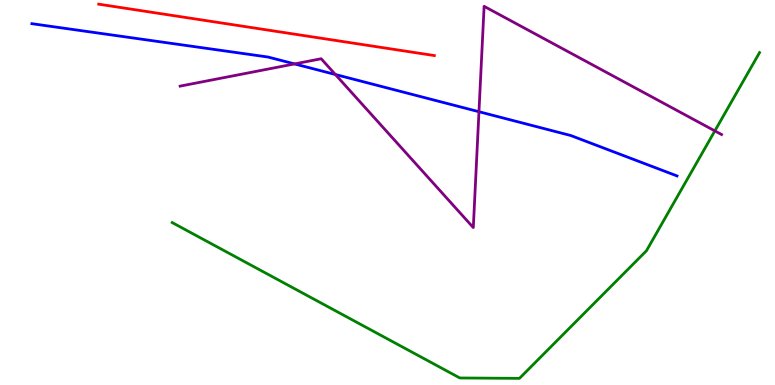[{'lines': ['blue', 'red'], 'intersections': []}, {'lines': ['green', 'red'], 'intersections': []}, {'lines': ['purple', 'red'], 'intersections': []}, {'lines': ['blue', 'green'], 'intersections': []}, {'lines': ['blue', 'purple'], 'intersections': [{'x': 3.8, 'y': 8.34}, {'x': 4.33, 'y': 8.07}, {'x': 6.18, 'y': 7.1}]}, {'lines': ['green', 'purple'], 'intersections': [{'x': 9.22, 'y': 6.6}]}]